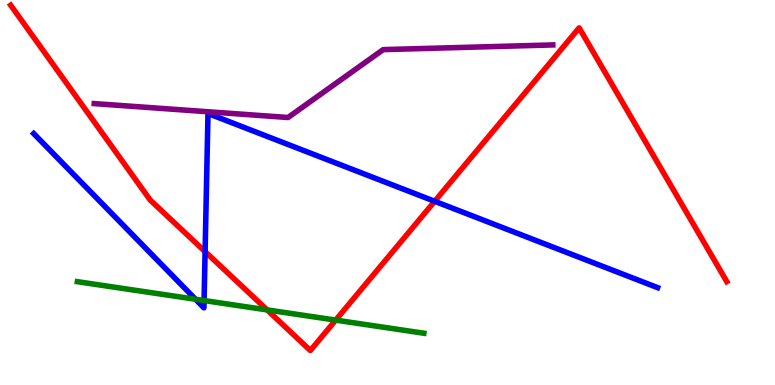[{'lines': ['blue', 'red'], 'intersections': [{'x': 2.65, 'y': 3.46}, {'x': 5.61, 'y': 4.77}]}, {'lines': ['green', 'red'], 'intersections': [{'x': 3.45, 'y': 1.95}, {'x': 4.33, 'y': 1.69}]}, {'lines': ['purple', 'red'], 'intersections': []}, {'lines': ['blue', 'green'], 'intersections': [{'x': 2.52, 'y': 2.23}, {'x': 2.63, 'y': 2.19}]}, {'lines': ['blue', 'purple'], 'intersections': []}, {'lines': ['green', 'purple'], 'intersections': []}]